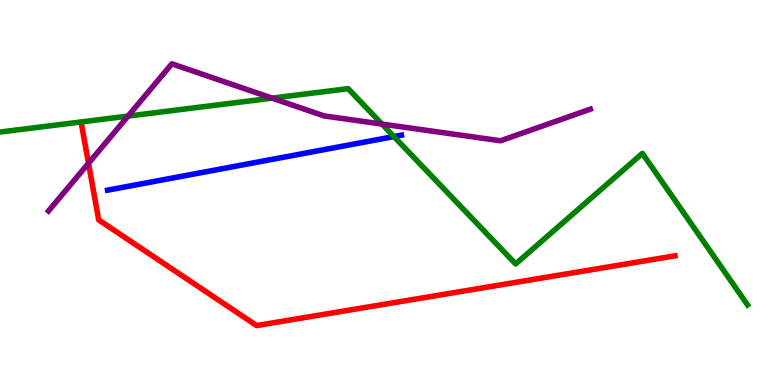[{'lines': ['blue', 'red'], 'intersections': []}, {'lines': ['green', 'red'], 'intersections': []}, {'lines': ['purple', 'red'], 'intersections': [{'x': 1.14, 'y': 5.76}]}, {'lines': ['blue', 'green'], 'intersections': [{'x': 5.08, 'y': 6.45}]}, {'lines': ['blue', 'purple'], 'intersections': []}, {'lines': ['green', 'purple'], 'intersections': [{'x': 1.65, 'y': 6.98}, {'x': 3.51, 'y': 7.45}, {'x': 4.93, 'y': 6.78}]}]